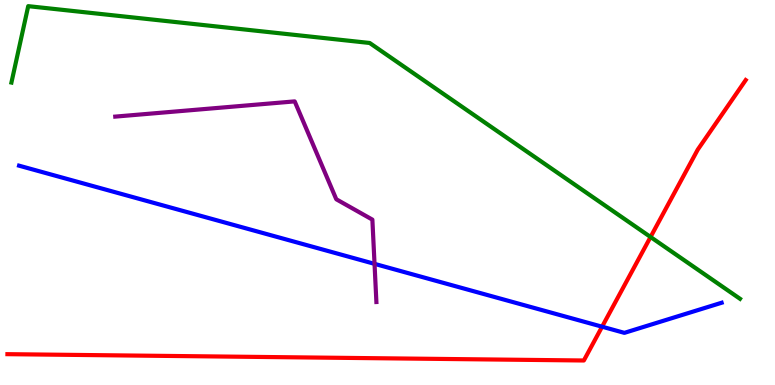[{'lines': ['blue', 'red'], 'intersections': [{'x': 7.77, 'y': 1.51}]}, {'lines': ['green', 'red'], 'intersections': [{'x': 8.39, 'y': 3.84}]}, {'lines': ['purple', 'red'], 'intersections': []}, {'lines': ['blue', 'green'], 'intersections': []}, {'lines': ['blue', 'purple'], 'intersections': [{'x': 4.83, 'y': 3.15}]}, {'lines': ['green', 'purple'], 'intersections': []}]